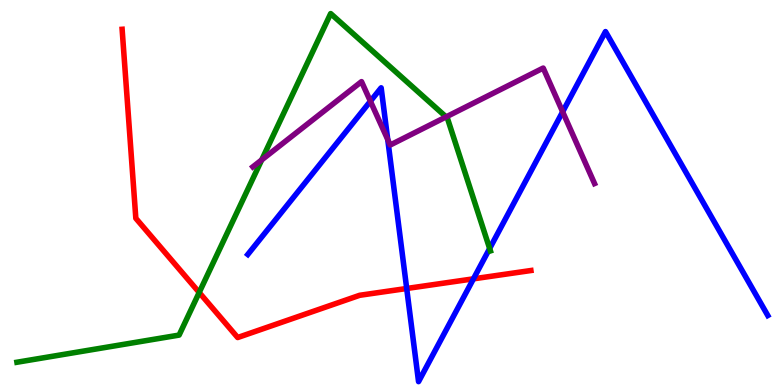[{'lines': ['blue', 'red'], 'intersections': [{'x': 5.25, 'y': 2.51}, {'x': 6.11, 'y': 2.76}]}, {'lines': ['green', 'red'], 'intersections': [{'x': 2.57, 'y': 2.4}]}, {'lines': ['purple', 'red'], 'intersections': []}, {'lines': ['blue', 'green'], 'intersections': [{'x': 6.32, 'y': 3.55}]}, {'lines': ['blue', 'purple'], 'intersections': [{'x': 4.78, 'y': 7.37}, {'x': 5.0, 'y': 6.37}, {'x': 7.26, 'y': 7.1}]}, {'lines': ['green', 'purple'], 'intersections': [{'x': 3.38, 'y': 5.85}, {'x': 5.76, 'y': 6.96}]}]